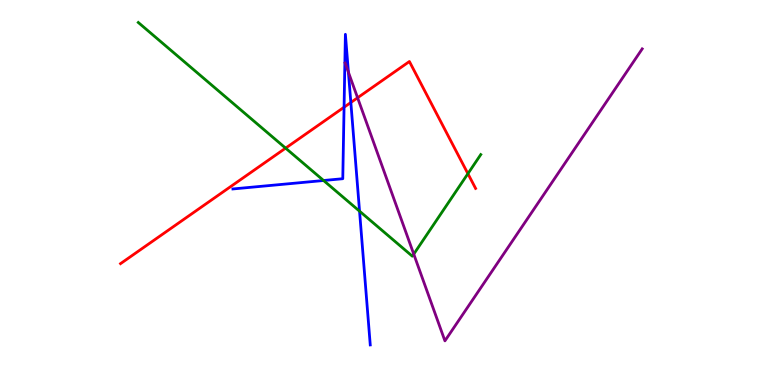[{'lines': ['blue', 'red'], 'intersections': [{'x': 4.44, 'y': 7.21}, {'x': 4.53, 'y': 7.34}]}, {'lines': ['green', 'red'], 'intersections': [{'x': 3.69, 'y': 6.15}, {'x': 6.04, 'y': 5.49}]}, {'lines': ['purple', 'red'], 'intersections': [{'x': 4.61, 'y': 7.46}]}, {'lines': ['blue', 'green'], 'intersections': [{'x': 4.18, 'y': 5.31}, {'x': 4.64, 'y': 4.51}]}, {'lines': ['blue', 'purple'], 'intersections': [{'x': 4.5, 'y': 8.12}]}, {'lines': ['green', 'purple'], 'intersections': [{'x': 5.34, 'y': 3.4}]}]